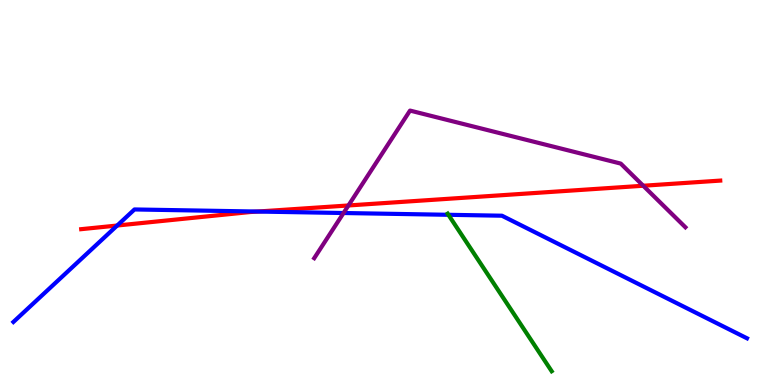[{'lines': ['blue', 'red'], 'intersections': [{'x': 1.51, 'y': 4.14}, {'x': 3.32, 'y': 4.51}]}, {'lines': ['green', 'red'], 'intersections': []}, {'lines': ['purple', 'red'], 'intersections': [{'x': 4.5, 'y': 4.66}, {'x': 8.3, 'y': 5.18}]}, {'lines': ['blue', 'green'], 'intersections': [{'x': 5.79, 'y': 4.42}]}, {'lines': ['blue', 'purple'], 'intersections': [{'x': 4.43, 'y': 4.47}]}, {'lines': ['green', 'purple'], 'intersections': []}]